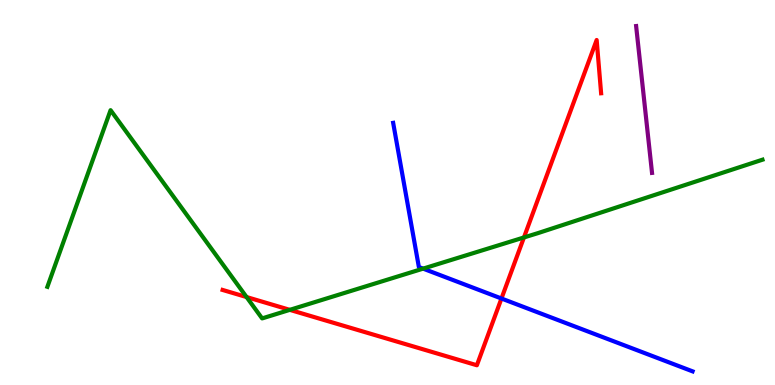[{'lines': ['blue', 'red'], 'intersections': [{'x': 6.47, 'y': 2.25}]}, {'lines': ['green', 'red'], 'intersections': [{'x': 3.18, 'y': 2.28}, {'x': 3.74, 'y': 1.95}, {'x': 6.76, 'y': 3.83}]}, {'lines': ['purple', 'red'], 'intersections': []}, {'lines': ['blue', 'green'], 'intersections': [{'x': 5.46, 'y': 3.02}]}, {'lines': ['blue', 'purple'], 'intersections': []}, {'lines': ['green', 'purple'], 'intersections': []}]